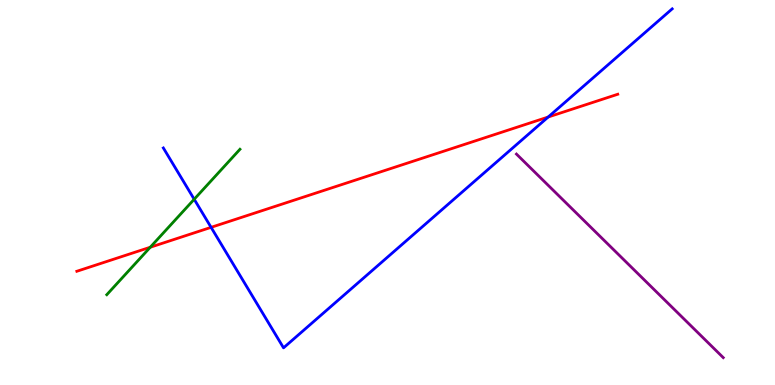[{'lines': ['blue', 'red'], 'intersections': [{'x': 2.72, 'y': 4.1}, {'x': 7.07, 'y': 6.96}]}, {'lines': ['green', 'red'], 'intersections': [{'x': 1.94, 'y': 3.58}]}, {'lines': ['purple', 'red'], 'intersections': []}, {'lines': ['blue', 'green'], 'intersections': [{'x': 2.51, 'y': 4.82}]}, {'lines': ['blue', 'purple'], 'intersections': []}, {'lines': ['green', 'purple'], 'intersections': []}]